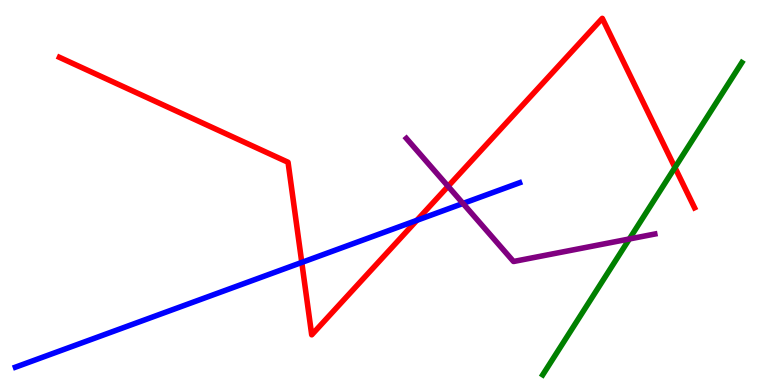[{'lines': ['blue', 'red'], 'intersections': [{'x': 3.89, 'y': 3.18}, {'x': 5.38, 'y': 4.28}]}, {'lines': ['green', 'red'], 'intersections': [{'x': 8.71, 'y': 5.65}]}, {'lines': ['purple', 'red'], 'intersections': [{'x': 5.78, 'y': 5.16}]}, {'lines': ['blue', 'green'], 'intersections': []}, {'lines': ['blue', 'purple'], 'intersections': [{'x': 5.97, 'y': 4.72}]}, {'lines': ['green', 'purple'], 'intersections': [{'x': 8.12, 'y': 3.79}]}]